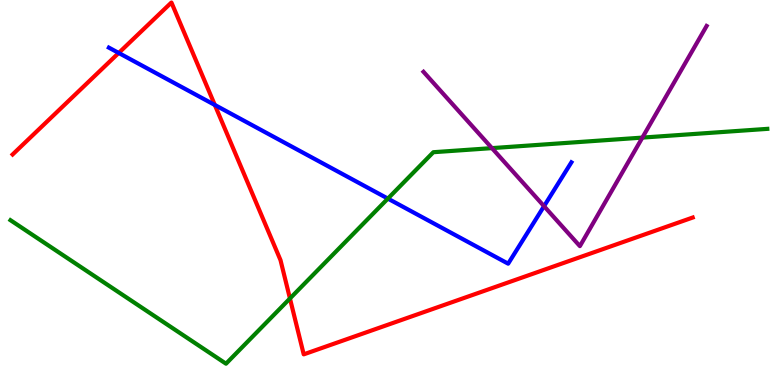[{'lines': ['blue', 'red'], 'intersections': [{'x': 1.53, 'y': 8.62}, {'x': 2.77, 'y': 7.27}]}, {'lines': ['green', 'red'], 'intersections': [{'x': 3.74, 'y': 2.25}]}, {'lines': ['purple', 'red'], 'intersections': []}, {'lines': ['blue', 'green'], 'intersections': [{'x': 5.0, 'y': 4.84}]}, {'lines': ['blue', 'purple'], 'intersections': [{'x': 7.02, 'y': 4.64}]}, {'lines': ['green', 'purple'], 'intersections': [{'x': 6.35, 'y': 6.15}, {'x': 8.29, 'y': 6.43}]}]